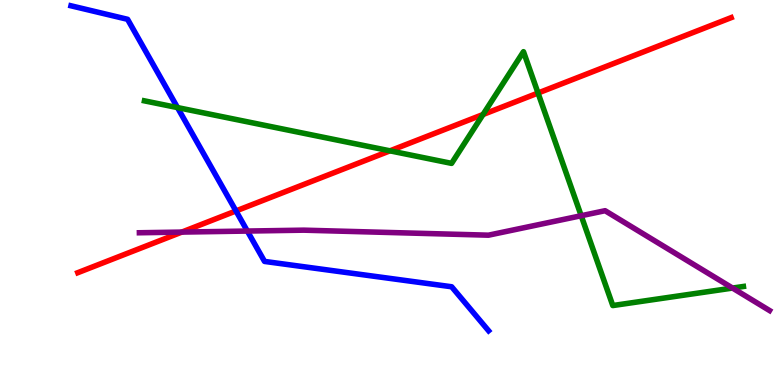[{'lines': ['blue', 'red'], 'intersections': [{'x': 3.04, 'y': 4.52}]}, {'lines': ['green', 'red'], 'intersections': [{'x': 5.03, 'y': 6.08}, {'x': 6.23, 'y': 7.03}, {'x': 6.94, 'y': 7.58}]}, {'lines': ['purple', 'red'], 'intersections': [{'x': 2.35, 'y': 3.97}]}, {'lines': ['blue', 'green'], 'intersections': [{'x': 2.29, 'y': 7.21}]}, {'lines': ['blue', 'purple'], 'intersections': [{'x': 3.19, 'y': 4.0}]}, {'lines': ['green', 'purple'], 'intersections': [{'x': 7.5, 'y': 4.4}, {'x': 9.45, 'y': 2.52}]}]